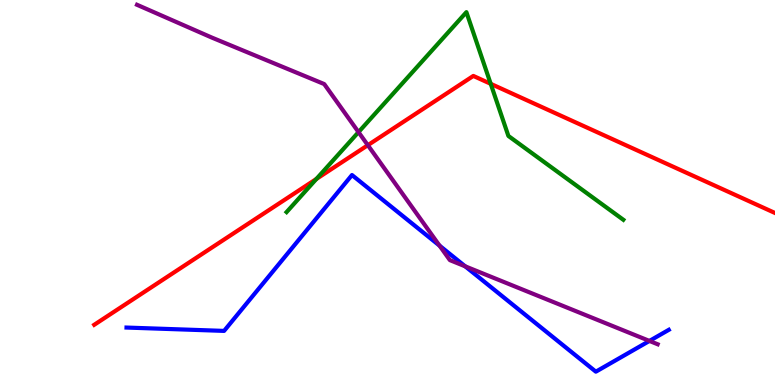[{'lines': ['blue', 'red'], 'intersections': []}, {'lines': ['green', 'red'], 'intersections': [{'x': 4.08, 'y': 5.35}, {'x': 6.33, 'y': 7.82}]}, {'lines': ['purple', 'red'], 'intersections': [{'x': 4.75, 'y': 6.23}]}, {'lines': ['blue', 'green'], 'intersections': []}, {'lines': ['blue', 'purple'], 'intersections': [{'x': 5.67, 'y': 3.62}, {'x': 6.0, 'y': 3.08}, {'x': 8.38, 'y': 1.14}]}, {'lines': ['green', 'purple'], 'intersections': [{'x': 4.63, 'y': 6.57}]}]